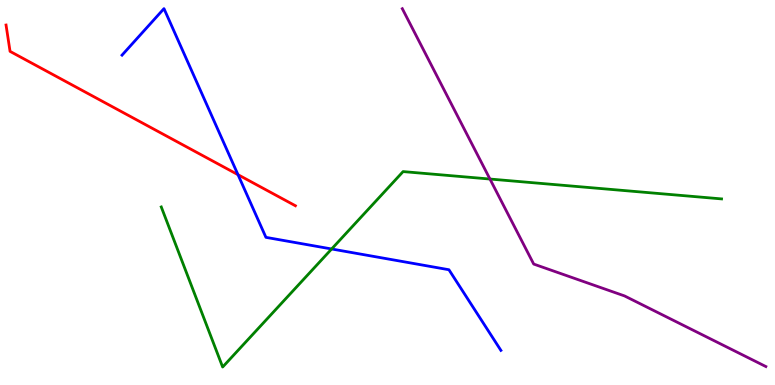[{'lines': ['blue', 'red'], 'intersections': [{'x': 3.07, 'y': 5.46}]}, {'lines': ['green', 'red'], 'intersections': []}, {'lines': ['purple', 'red'], 'intersections': []}, {'lines': ['blue', 'green'], 'intersections': [{'x': 4.28, 'y': 3.53}]}, {'lines': ['blue', 'purple'], 'intersections': []}, {'lines': ['green', 'purple'], 'intersections': [{'x': 6.32, 'y': 5.35}]}]